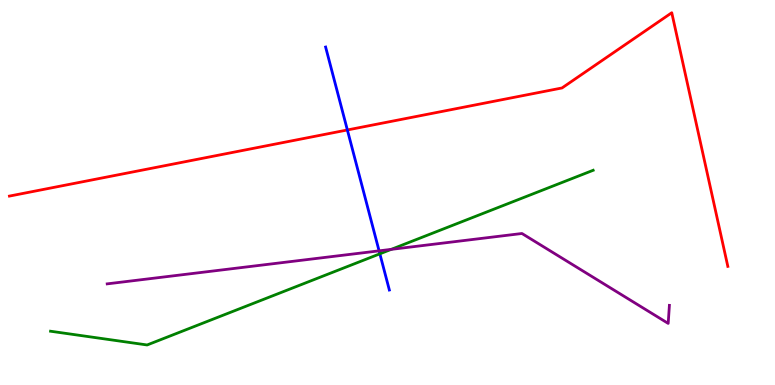[{'lines': ['blue', 'red'], 'intersections': [{'x': 4.48, 'y': 6.62}]}, {'lines': ['green', 'red'], 'intersections': []}, {'lines': ['purple', 'red'], 'intersections': []}, {'lines': ['blue', 'green'], 'intersections': [{'x': 4.9, 'y': 3.41}]}, {'lines': ['blue', 'purple'], 'intersections': [{'x': 4.89, 'y': 3.48}]}, {'lines': ['green', 'purple'], 'intersections': [{'x': 5.05, 'y': 3.52}]}]